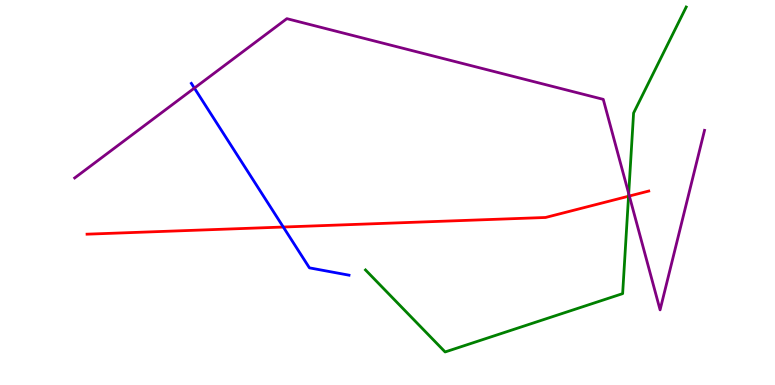[{'lines': ['blue', 'red'], 'intersections': [{'x': 3.66, 'y': 4.1}]}, {'lines': ['green', 'red'], 'intersections': [{'x': 8.11, 'y': 4.9}]}, {'lines': ['purple', 'red'], 'intersections': [{'x': 8.12, 'y': 4.91}]}, {'lines': ['blue', 'green'], 'intersections': []}, {'lines': ['blue', 'purple'], 'intersections': [{'x': 2.51, 'y': 7.71}]}, {'lines': ['green', 'purple'], 'intersections': [{'x': 8.11, 'y': 4.97}]}]